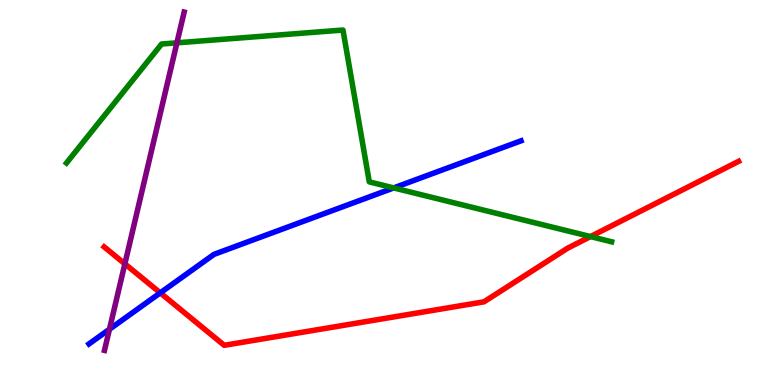[{'lines': ['blue', 'red'], 'intersections': [{'x': 2.07, 'y': 2.39}]}, {'lines': ['green', 'red'], 'intersections': [{'x': 7.62, 'y': 3.86}]}, {'lines': ['purple', 'red'], 'intersections': [{'x': 1.61, 'y': 3.15}]}, {'lines': ['blue', 'green'], 'intersections': [{'x': 5.08, 'y': 5.12}]}, {'lines': ['blue', 'purple'], 'intersections': [{'x': 1.41, 'y': 1.45}]}, {'lines': ['green', 'purple'], 'intersections': [{'x': 2.28, 'y': 8.89}]}]